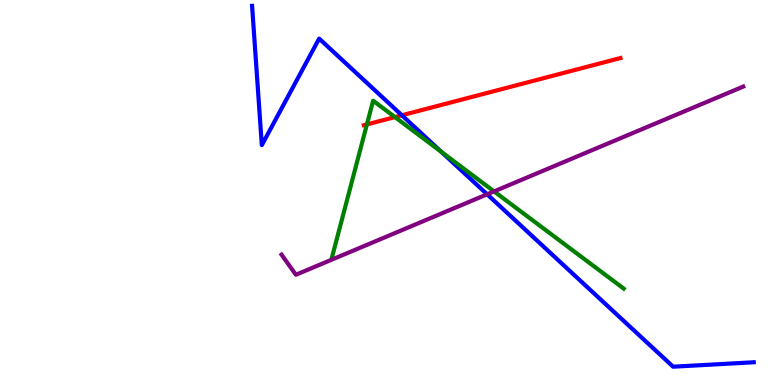[{'lines': ['blue', 'red'], 'intersections': [{'x': 5.19, 'y': 7.01}]}, {'lines': ['green', 'red'], 'intersections': [{'x': 4.73, 'y': 6.77}, {'x': 5.1, 'y': 6.96}]}, {'lines': ['purple', 'red'], 'intersections': []}, {'lines': ['blue', 'green'], 'intersections': [{'x': 5.69, 'y': 6.06}]}, {'lines': ['blue', 'purple'], 'intersections': [{'x': 6.29, 'y': 4.95}]}, {'lines': ['green', 'purple'], 'intersections': [{'x': 6.38, 'y': 5.03}]}]